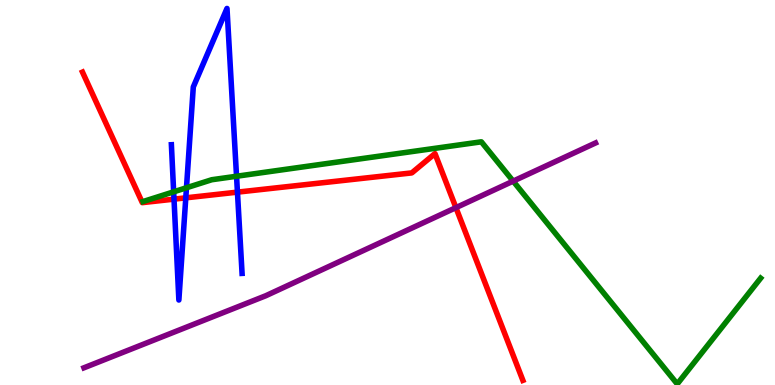[{'lines': ['blue', 'red'], 'intersections': [{'x': 2.25, 'y': 4.83}, {'x': 2.4, 'y': 4.86}, {'x': 3.06, 'y': 5.01}]}, {'lines': ['green', 'red'], 'intersections': []}, {'lines': ['purple', 'red'], 'intersections': [{'x': 5.88, 'y': 4.61}]}, {'lines': ['blue', 'green'], 'intersections': [{'x': 2.24, 'y': 5.02}, {'x': 2.41, 'y': 5.12}, {'x': 3.05, 'y': 5.42}]}, {'lines': ['blue', 'purple'], 'intersections': []}, {'lines': ['green', 'purple'], 'intersections': [{'x': 6.62, 'y': 5.3}]}]